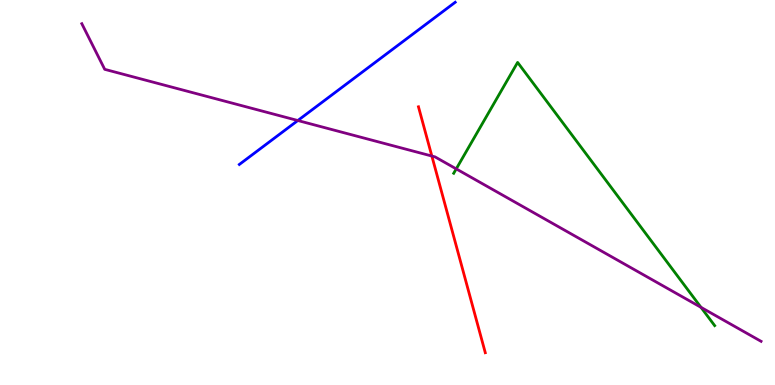[{'lines': ['blue', 'red'], 'intersections': []}, {'lines': ['green', 'red'], 'intersections': []}, {'lines': ['purple', 'red'], 'intersections': [{'x': 5.57, 'y': 5.95}]}, {'lines': ['blue', 'green'], 'intersections': []}, {'lines': ['blue', 'purple'], 'intersections': [{'x': 3.84, 'y': 6.87}]}, {'lines': ['green', 'purple'], 'intersections': [{'x': 5.89, 'y': 5.61}, {'x': 9.04, 'y': 2.02}]}]